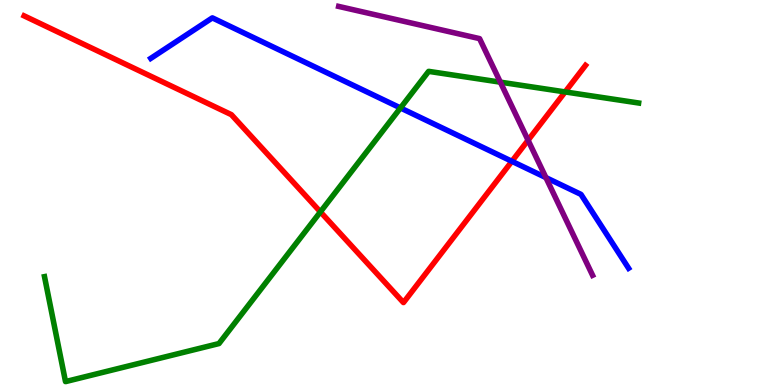[{'lines': ['blue', 'red'], 'intersections': [{'x': 6.6, 'y': 5.81}]}, {'lines': ['green', 'red'], 'intersections': [{'x': 4.13, 'y': 4.5}, {'x': 7.29, 'y': 7.61}]}, {'lines': ['purple', 'red'], 'intersections': [{'x': 6.81, 'y': 6.36}]}, {'lines': ['blue', 'green'], 'intersections': [{'x': 5.17, 'y': 7.2}]}, {'lines': ['blue', 'purple'], 'intersections': [{'x': 7.04, 'y': 5.39}]}, {'lines': ['green', 'purple'], 'intersections': [{'x': 6.46, 'y': 7.87}]}]